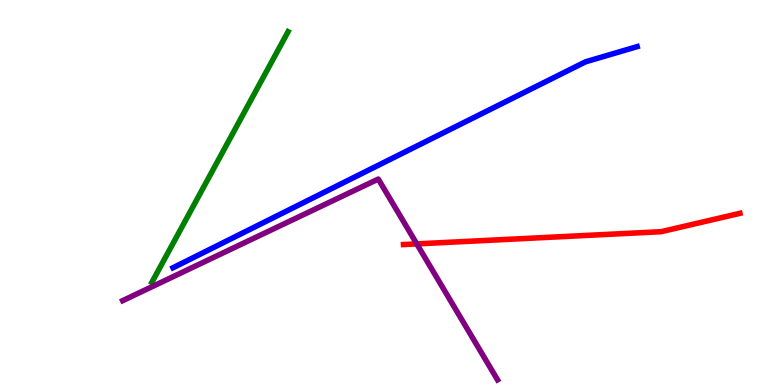[{'lines': ['blue', 'red'], 'intersections': []}, {'lines': ['green', 'red'], 'intersections': []}, {'lines': ['purple', 'red'], 'intersections': [{'x': 5.38, 'y': 3.67}]}, {'lines': ['blue', 'green'], 'intersections': []}, {'lines': ['blue', 'purple'], 'intersections': []}, {'lines': ['green', 'purple'], 'intersections': []}]